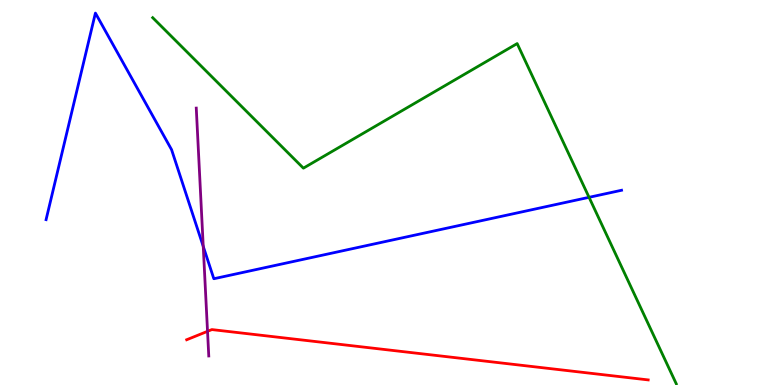[{'lines': ['blue', 'red'], 'intersections': []}, {'lines': ['green', 'red'], 'intersections': []}, {'lines': ['purple', 'red'], 'intersections': [{'x': 2.68, 'y': 1.39}]}, {'lines': ['blue', 'green'], 'intersections': [{'x': 7.6, 'y': 4.87}]}, {'lines': ['blue', 'purple'], 'intersections': [{'x': 2.62, 'y': 3.6}]}, {'lines': ['green', 'purple'], 'intersections': []}]